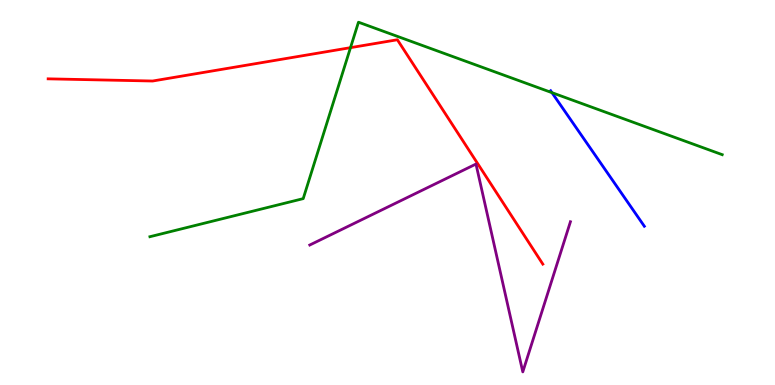[{'lines': ['blue', 'red'], 'intersections': []}, {'lines': ['green', 'red'], 'intersections': [{'x': 4.52, 'y': 8.76}]}, {'lines': ['purple', 'red'], 'intersections': []}, {'lines': ['blue', 'green'], 'intersections': [{'x': 7.12, 'y': 7.59}]}, {'lines': ['blue', 'purple'], 'intersections': []}, {'lines': ['green', 'purple'], 'intersections': []}]